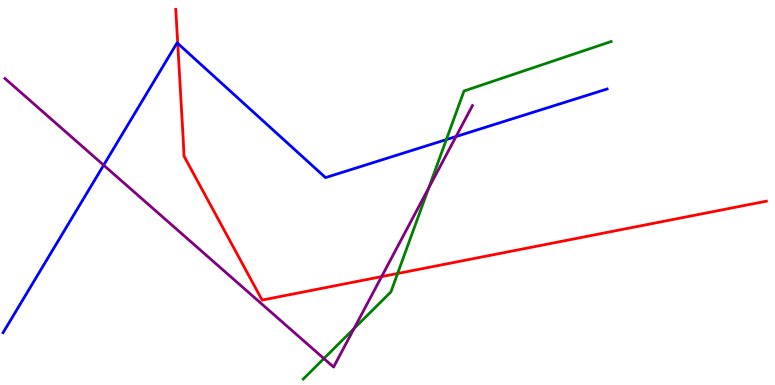[{'lines': ['blue', 'red'], 'intersections': [{'x': 2.29, 'y': 8.87}]}, {'lines': ['green', 'red'], 'intersections': [{'x': 5.13, 'y': 2.9}]}, {'lines': ['purple', 'red'], 'intersections': [{'x': 4.92, 'y': 2.81}]}, {'lines': ['blue', 'green'], 'intersections': [{'x': 5.76, 'y': 6.37}]}, {'lines': ['blue', 'purple'], 'intersections': [{'x': 1.34, 'y': 5.71}, {'x': 5.88, 'y': 6.45}]}, {'lines': ['green', 'purple'], 'intersections': [{'x': 4.18, 'y': 0.687}, {'x': 4.57, 'y': 1.47}, {'x': 5.53, 'y': 5.12}]}]